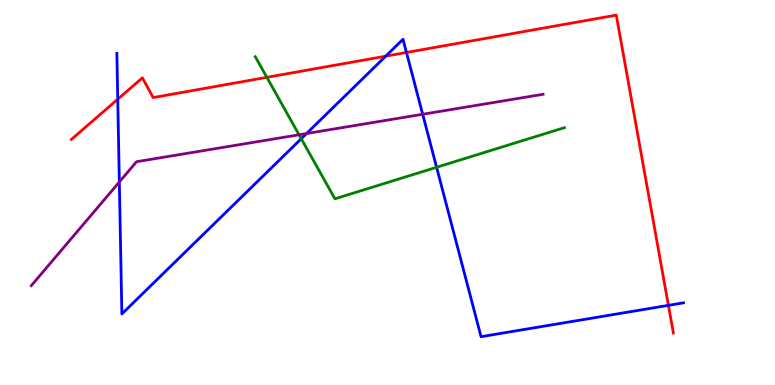[{'lines': ['blue', 'red'], 'intersections': [{'x': 1.52, 'y': 7.42}, {'x': 4.98, 'y': 8.54}, {'x': 5.24, 'y': 8.64}, {'x': 8.62, 'y': 2.07}]}, {'lines': ['green', 'red'], 'intersections': [{'x': 3.44, 'y': 7.99}]}, {'lines': ['purple', 'red'], 'intersections': []}, {'lines': ['blue', 'green'], 'intersections': [{'x': 3.89, 'y': 6.4}, {'x': 5.63, 'y': 5.65}]}, {'lines': ['blue', 'purple'], 'intersections': [{'x': 1.54, 'y': 5.27}, {'x': 3.96, 'y': 6.53}, {'x': 5.45, 'y': 7.03}]}, {'lines': ['green', 'purple'], 'intersections': [{'x': 3.86, 'y': 6.5}]}]